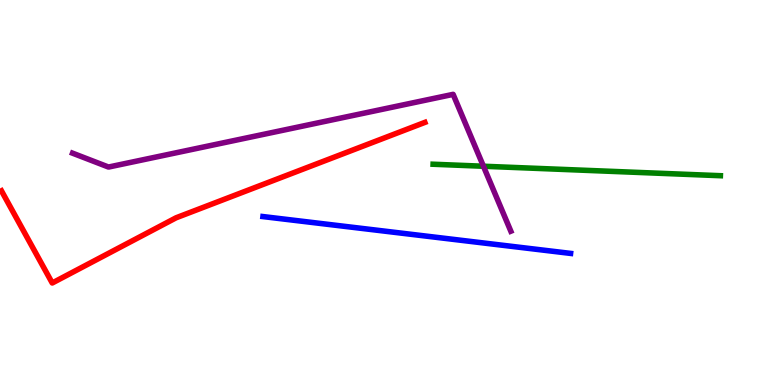[{'lines': ['blue', 'red'], 'intersections': []}, {'lines': ['green', 'red'], 'intersections': []}, {'lines': ['purple', 'red'], 'intersections': []}, {'lines': ['blue', 'green'], 'intersections': []}, {'lines': ['blue', 'purple'], 'intersections': []}, {'lines': ['green', 'purple'], 'intersections': [{'x': 6.24, 'y': 5.68}]}]